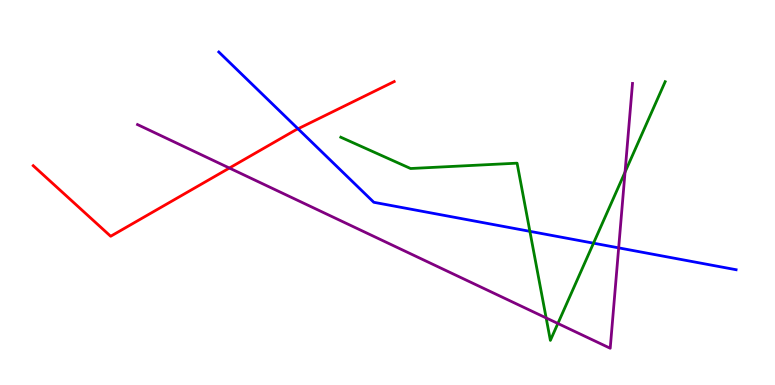[{'lines': ['blue', 'red'], 'intersections': [{'x': 3.85, 'y': 6.65}]}, {'lines': ['green', 'red'], 'intersections': []}, {'lines': ['purple', 'red'], 'intersections': [{'x': 2.96, 'y': 5.64}]}, {'lines': ['blue', 'green'], 'intersections': [{'x': 6.84, 'y': 3.99}, {'x': 7.66, 'y': 3.68}]}, {'lines': ['blue', 'purple'], 'intersections': [{'x': 7.98, 'y': 3.56}]}, {'lines': ['green', 'purple'], 'intersections': [{'x': 7.05, 'y': 1.74}, {'x': 7.2, 'y': 1.6}, {'x': 8.07, 'y': 5.53}]}]